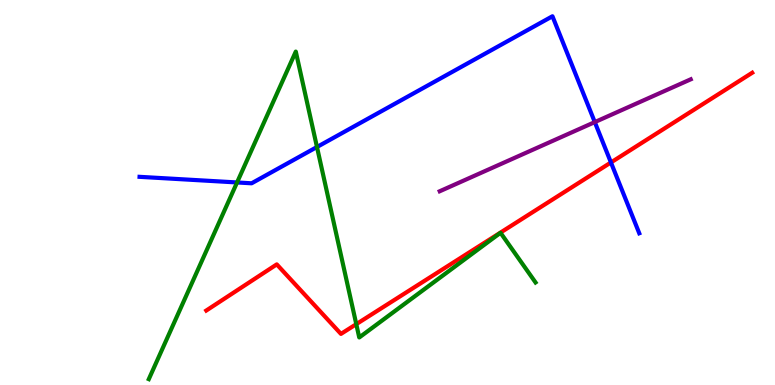[{'lines': ['blue', 'red'], 'intersections': [{'x': 7.88, 'y': 5.78}]}, {'lines': ['green', 'red'], 'intersections': [{'x': 4.6, 'y': 1.58}]}, {'lines': ['purple', 'red'], 'intersections': []}, {'lines': ['blue', 'green'], 'intersections': [{'x': 3.06, 'y': 5.26}, {'x': 4.09, 'y': 6.18}]}, {'lines': ['blue', 'purple'], 'intersections': [{'x': 7.67, 'y': 6.83}]}, {'lines': ['green', 'purple'], 'intersections': []}]